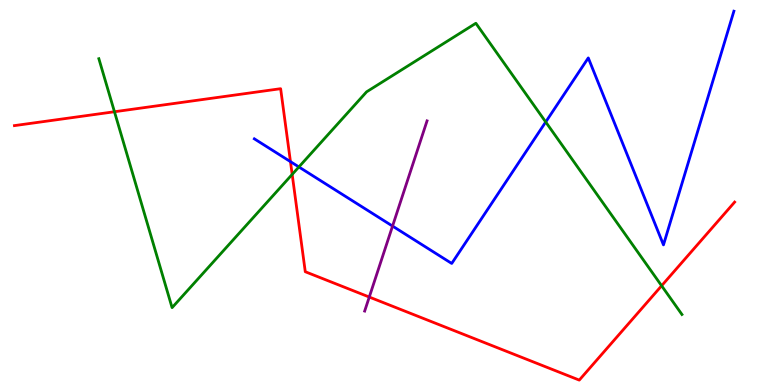[{'lines': ['blue', 'red'], 'intersections': [{'x': 3.75, 'y': 5.8}]}, {'lines': ['green', 'red'], 'intersections': [{'x': 1.48, 'y': 7.1}, {'x': 3.77, 'y': 5.47}, {'x': 8.54, 'y': 2.58}]}, {'lines': ['purple', 'red'], 'intersections': [{'x': 4.76, 'y': 2.28}]}, {'lines': ['blue', 'green'], 'intersections': [{'x': 3.86, 'y': 5.66}, {'x': 7.04, 'y': 6.83}]}, {'lines': ['blue', 'purple'], 'intersections': [{'x': 5.07, 'y': 4.13}]}, {'lines': ['green', 'purple'], 'intersections': []}]